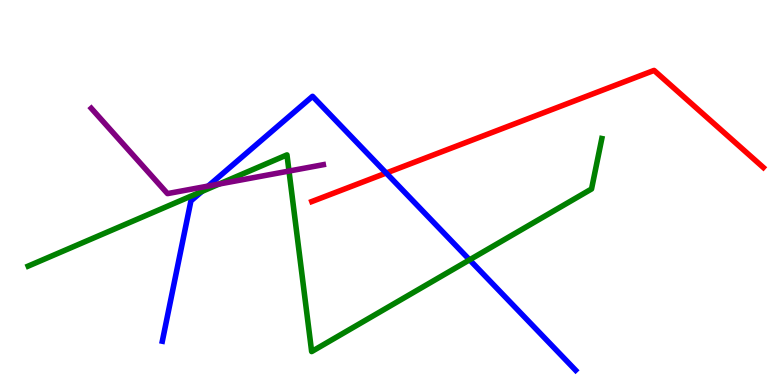[{'lines': ['blue', 'red'], 'intersections': [{'x': 4.98, 'y': 5.51}]}, {'lines': ['green', 'red'], 'intersections': []}, {'lines': ['purple', 'red'], 'intersections': []}, {'lines': ['blue', 'green'], 'intersections': [{'x': 2.61, 'y': 5.03}, {'x': 6.06, 'y': 3.25}]}, {'lines': ['blue', 'purple'], 'intersections': [{'x': 2.69, 'y': 5.17}]}, {'lines': ['green', 'purple'], 'intersections': [{'x': 2.83, 'y': 5.22}, {'x': 3.73, 'y': 5.56}]}]